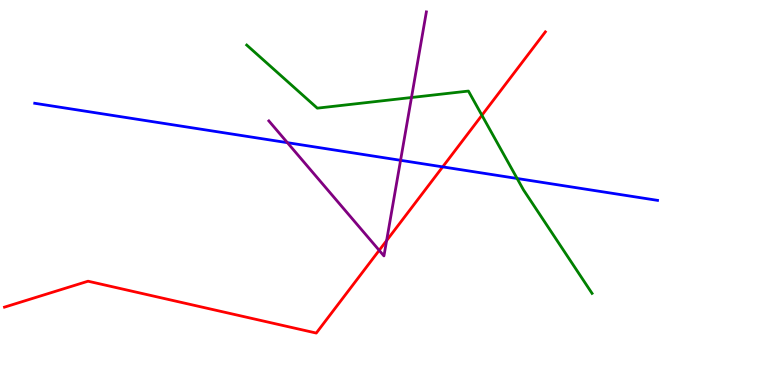[{'lines': ['blue', 'red'], 'intersections': [{'x': 5.71, 'y': 5.67}]}, {'lines': ['green', 'red'], 'intersections': [{'x': 6.22, 'y': 7.01}]}, {'lines': ['purple', 'red'], 'intersections': [{'x': 4.89, 'y': 3.5}, {'x': 4.99, 'y': 3.75}]}, {'lines': ['blue', 'green'], 'intersections': [{'x': 6.67, 'y': 5.36}]}, {'lines': ['blue', 'purple'], 'intersections': [{'x': 3.71, 'y': 6.29}, {'x': 5.17, 'y': 5.84}]}, {'lines': ['green', 'purple'], 'intersections': [{'x': 5.31, 'y': 7.47}]}]